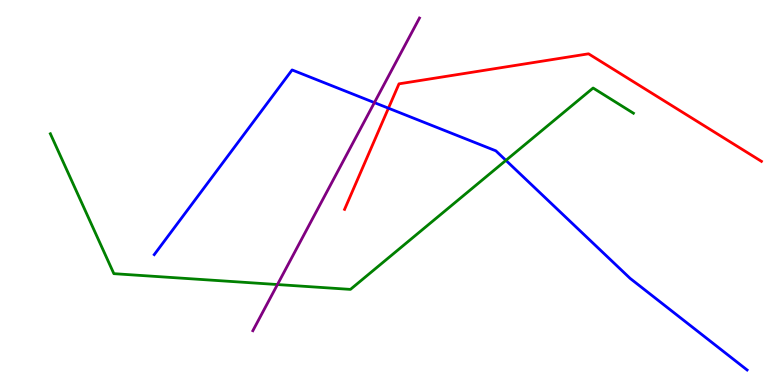[{'lines': ['blue', 'red'], 'intersections': [{'x': 5.01, 'y': 7.19}]}, {'lines': ['green', 'red'], 'intersections': []}, {'lines': ['purple', 'red'], 'intersections': []}, {'lines': ['blue', 'green'], 'intersections': [{'x': 6.53, 'y': 5.83}]}, {'lines': ['blue', 'purple'], 'intersections': [{'x': 4.83, 'y': 7.33}]}, {'lines': ['green', 'purple'], 'intersections': [{'x': 3.58, 'y': 2.61}]}]